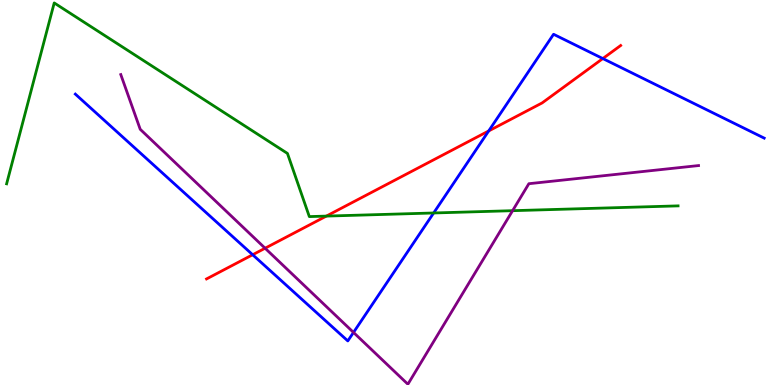[{'lines': ['blue', 'red'], 'intersections': [{'x': 3.26, 'y': 3.38}, {'x': 6.31, 'y': 6.6}, {'x': 7.78, 'y': 8.48}]}, {'lines': ['green', 'red'], 'intersections': [{'x': 4.21, 'y': 4.39}]}, {'lines': ['purple', 'red'], 'intersections': [{'x': 3.42, 'y': 3.55}]}, {'lines': ['blue', 'green'], 'intersections': [{'x': 5.6, 'y': 4.47}]}, {'lines': ['blue', 'purple'], 'intersections': [{'x': 4.56, 'y': 1.37}]}, {'lines': ['green', 'purple'], 'intersections': [{'x': 6.61, 'y': 4.53}]}]